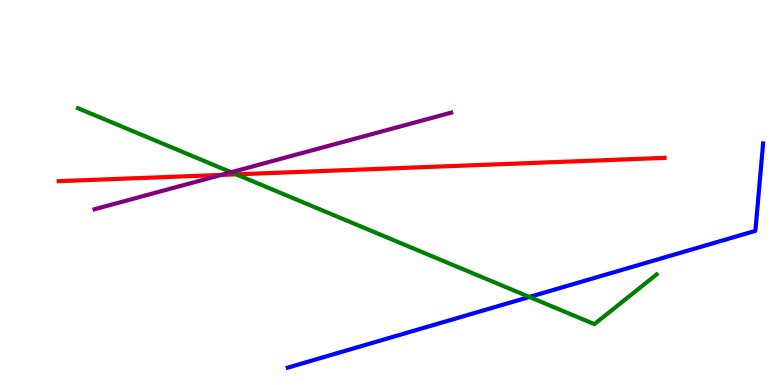[{'lines': ['blue', 'red'], 'intersections': []}, {'lines': ['green', 'red'], 'intersections': [{'x': 3.05, 'y': 5.47}]}, {'lines': ['purple', 'red'], 'intersections': [{'x': 2.85, 'y': 5.46}]}, {'lines': ['blue', 'green'], 'intersections': [{'x': 6.83, 'y': 2.29}]}, {'lines': ['blue', 'purple'], 'intersections': []}, {'lines': ['green', 'purple'], 'intersections': [{'x': 2.98, 'y': 5.53}]}]